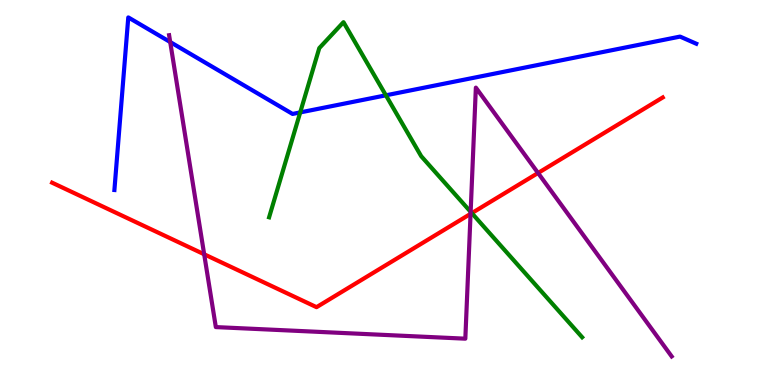[{'lines': ['blue', 'red'], 'intersections': []}, {'lines': ['green', 'red'], 'intersections': [{'x': 6.09, 'y': 4.46}]}, {'lines': ['purple', 'red'], 'intersections': [{'x': 2.63, 'y': 3.4}, {'x': 6.07, 'y': 4.44}, {'x': 6.94, 'y': 5.51}]}, {'lines': ['blue', 'green'], 'intersections': [{'x': 3.87, 'y': 7.08}, {'x': 4.98, 'y': 7.52}]}, {'lines': ['blue', 'purple'], 'intersections': [{'x': 2.2, 'y': 8.91}]}, {'lines': ['green', 'purple'], 'intersections': [{'x': 6.07, 'y': 4.5}]}]